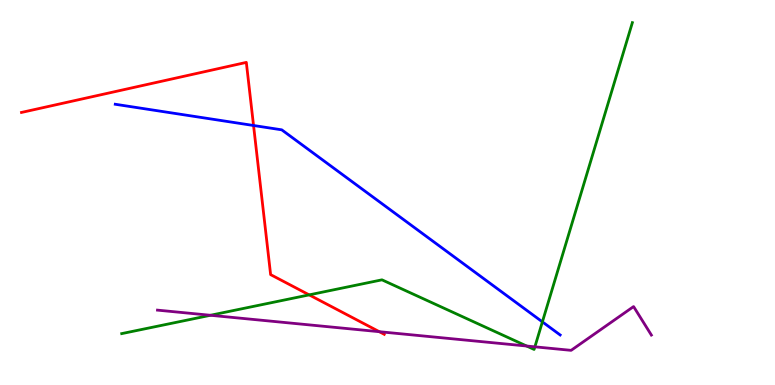[{'lines': ['blue', 'red'], 'intersections': [{'x': 3.27, 'y': 6.74}]}, {'lines': ['green', 'red'], 'intersections': [{'x': 3.99, 'y': 2.34}]}, {'lines': ['purple', 'red'], 'intersections': [{'x': 4.89, 'y': 1.38}]}, {'lines': ['blue', 'green'], 'intersections': [{'x': 7.0, 'y': 1.64}]}, {'lines': ['blue', 'purple'], 'intersections': []}, {'lines': ['green', 'purple'], 'intersections': [{'x': 2.72, 'y': 1.81}, {'x': 6.8, 'y': 1.01}, {'x': 6.9, 'y': 0.992}]}]